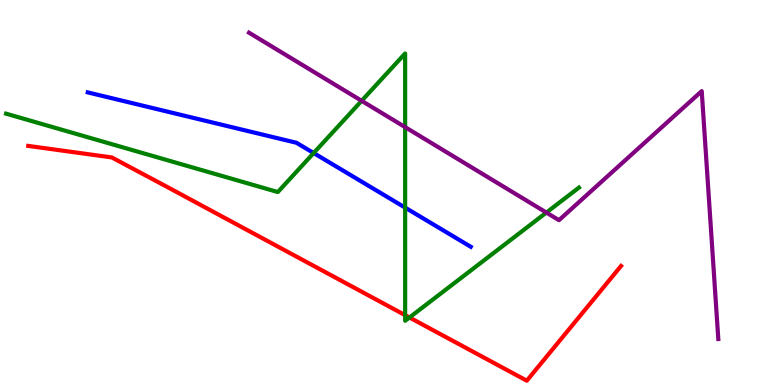[{'lines': ['blue', 'red'], 'intersections': []}, {'lines': ['green', 'red'], 'intersections': [{'x': 5.23, 'y': 1.81}, {'x': 5.28, 'y': 1.75}]}, {'lines': ['purple', 'red'], 'intersections': []}, {'lines': ['blue', 'green'], 'intersections': [{'x': 4.05, 'y': 6.03}, {'x': 5.23, 'y': 4.61}]}, {'lines': ['blue', 'purple'], 'intersections': []}, {'lines': ['green', 'purple'], 'intersections': [{'x': 4.67, 'y': 7.38}, {'x': 5.23, 'y': 6.7}, {'x': 7.05, 'y': 4.48}]}]